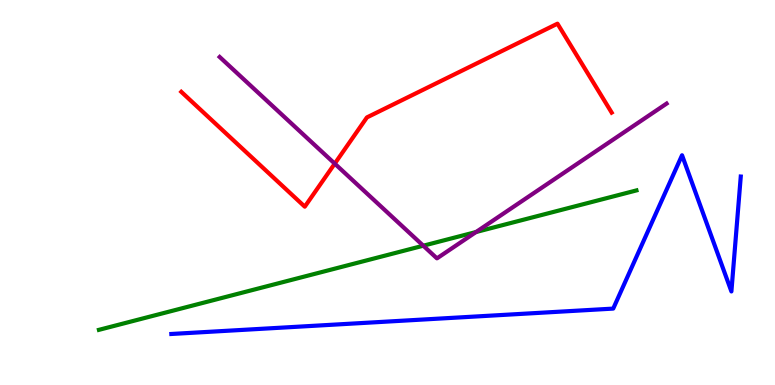[{'lines': ['blue', 'red'], 'intersections': []}, {'lines': ['green', 'red'], 'intersections': []}, {'lines': ['purple', 'red'], 'intersections': [{'x': 4.32, 'y': 5.75}]}, {'lines': ['blue', 'green'], 'intersections': []}, {'lines': ['blue', 'purple'], 'intersections': []}, {'lines': ['green', 'purple'], 'intersections': [{'x': 5.46, 'y': 3.62}, {'x': 6.14, 'y': 3.97}]}]